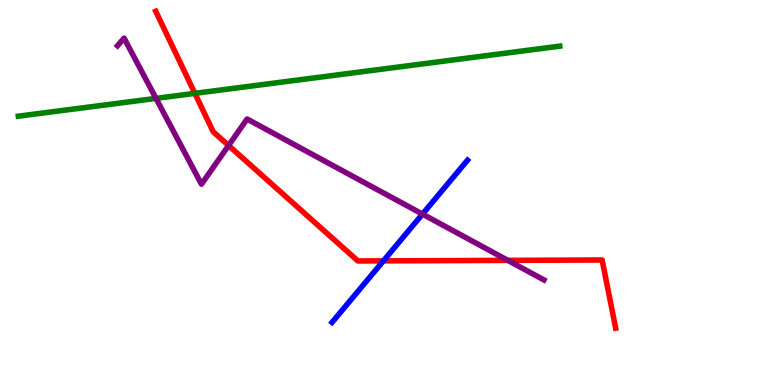[{'lines': ['blue', 'red'], 'intersections': [{'x': 4.95, 'y': 3.22}]}, {'lines': ['green', 'red'], 'intersections': [{'x': 2.51, 'y': 7.58}]}, {'lines': ['purple', 'red'], 'intersections': [{'x': 2.95, 'y': 6.22}, {'x': 6.55, 'y': 3.24}]}, {'lines': ['blue', 'green'], 'intersections': []}, {'lines': ['blue', 'purple'], 'intersections': [{'x': 5.45, 'y': 4.44}]}, {'lines': ['green', 'purple'], 'intersections': [{'x': 2.01, 'y': 7.44}]}]